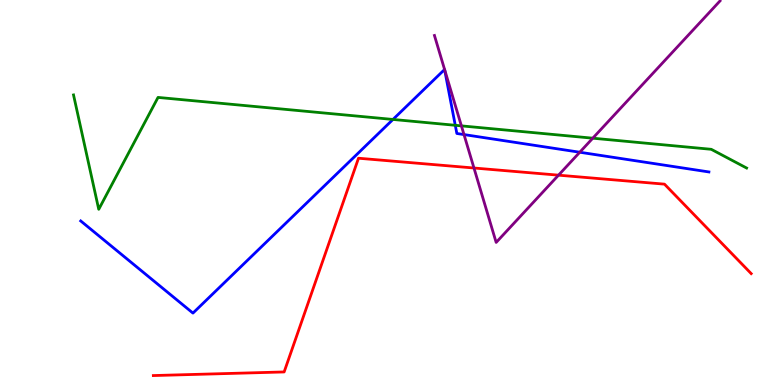[{'lines': ['blue', 'red'], 'intersections': []}, {'lines': ['green', 'red'], 'intersections': []}, {'lines': ['purple', 'red'], 'intersections': [{'x': 6.12, 'y': 5.64}, {'x': 7.21, 'y': 5.45}]}, {'lines': ['blue', 'green'], 'intersections': [{'x': 5.07, 'y': 6.9}, {'x': 5.87, 'y': 6.75}]}, {'lines': ['blue', 'purple'], 'intersections': [{'x': 5.99, 'y': 6.5}, {'x': 7.48, 'y': 6.05}]}, {'lines': ['green', 'purple'], 'intersections': [{'x': 5.95, 'y': 6.73}, {'x': 7.65, 'y': 6.41}]}]